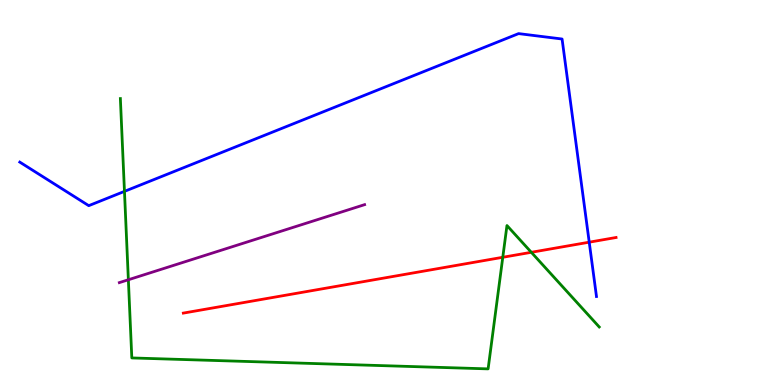[{'lines': ['blue', 'red'], 'intersections': [{'x': 7.6, 'y': 3.71}]}, {'lines': ['green', 'red'], 'intersections': [{'x': 6.49, 'y': 3.32}, {'x': 6.86, 'y': 3.45}]}, {'lines': ['purple', 'red'], 'intersections': []}, {'lines': ['blue', 'green'], 'intersections': [{'x': 1.61, 'y': 5.03}]}, {'lines': ['blue', 'purple'], 'intersections': []}, {'lines': ['green', 'purple'], 'intersections': [{'x': 1.66, 'y': 2.73}]}]